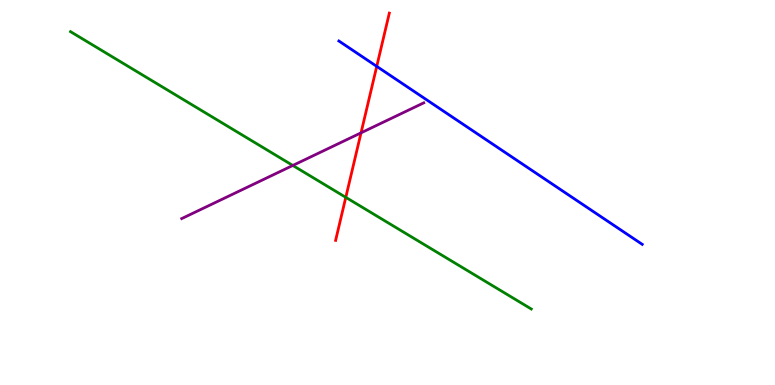[{'lines': ['blue', 'red'], 'intersections': [{'x': 4.86, 'y': 8.28}]}, {'lines': ['green', 'red'], 'intersections': [{'x': 4.46, 'y': 4.87}]}, {'lines': ['purple', 'red'], 'intersections': [{'x': 4.66, 'y': 6.55}]}, {'lines': ['blue', 'green'], 'intersections': []}, {'lines': ['blue', 'purple'], 'intersections': []}, {'lines': ['green', 'purple'], 'intersections': [{'x': 3.78, 'y': 5.7}]}]